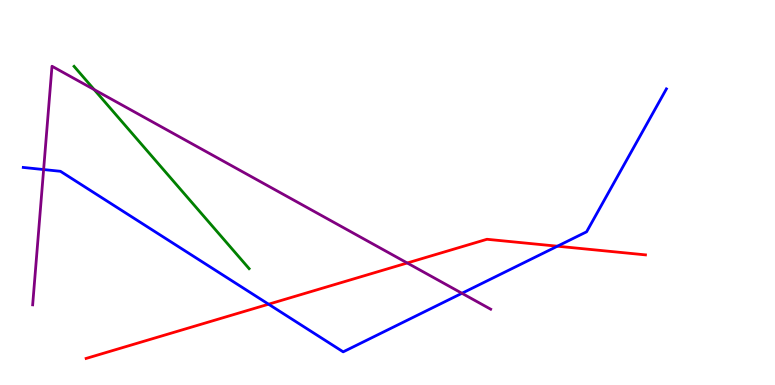[{'lines': ['blue', 'red'], 'intersections': [{'x': 3.47, 'y': 2.1}, {'x': 7.19, 'y': 3.61}]}, {'lines': ['green', 'red'], 'intersections': []}, {'lines': ['purple', 'red'], 'intersections': [{'x': 5.25, 'y': 3.17}]}, {'lines': ['blue', 'green'], 'intersections': []}, {'lines': ['blue', 'purple'], 'intersections': [{'x': 0.563, 'y': 5.6}, {'x': 5.96, 'y': 2.38}]}, {'lines': ['green', 'purple'], 'intersections': [{'x': 1.22, 'y': 7.67}]}]